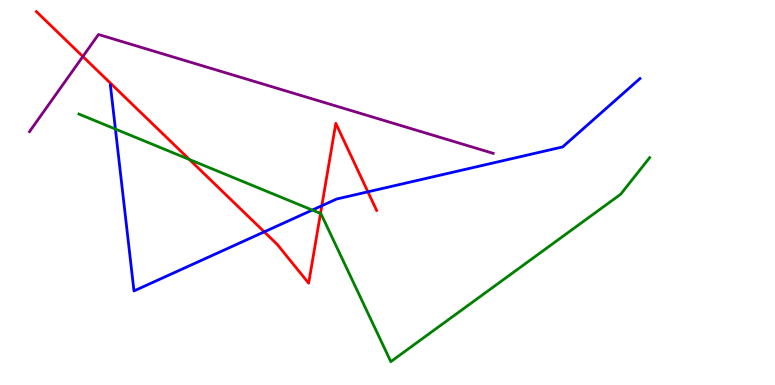[{'lines': ['blue', 'red'], 'intersections': [{'x': 3.41, 'y': 3.98}, {'x': 4.15, 'y': 4.66}, {'x': 4.75, 'y': 5.02}]}, {'lines': ['green', 'red'], 'intersections': [{'x': 2.44, 'y': 5.86}, {'x': 4.14, 'y': 4.46}]}, {'lines': ['purple', 'red'], 'intersections': [{'x': 1.07, 'y': 8.53}]}, {'lines': ['blue', 'green'], 'intersections': [{'x': 1.49, 'y': 6.65}, {'x': 4.03, 'y': 4.54}]}, {'lines': ['blue', 'purple'], 'intersections': []}, {'lines': ['green', 'purple'], 'intersections': []}]